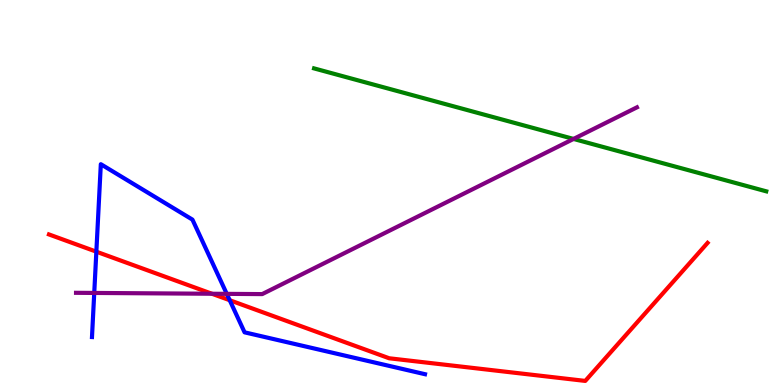[{'lines': ['blue', 'red'], 'intersections': [{'x': 1.24, 'y': 3.46}, {'x': 2.96, 'y': 2.2}]}, {'lines': ['green', 'red'], 'intersections': []}, {'lines': ['purple', 'red'], 'intersections': [{'x': 2.73, 'y': 2.37}]}, {'lines': ['blue', 'green'], 'intersections': []}, {'lines': ['blue', 'purple'], 'intersections': [{'x': 1.22, 'y': 2.39}, {'x': 2.93, 'y': 2.37}]}, {'lines': ['green', 'purple'], 'intersections': [{'x': 7.4, 'y': 6.39}]}]